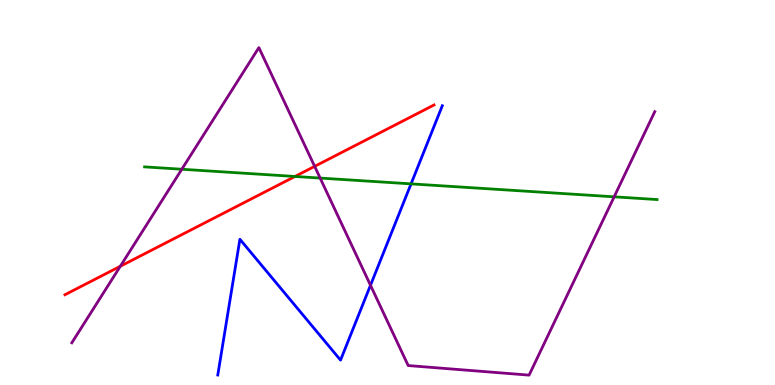[{'lines': ['blue', 'red'], 'intersections': []}, {'lines': ['green', 'red'], 'intersections': [{'x': 3.81, 'y': 5.42}]}, {'lines': ['purple', 'red'], 'intersections': [{'x': 1.55, 'y': 3.08}, {'x': 4.06, 'y': 5.68}]}, {'lines': ['blue', 'green'], 'intersections': [{'x': 5.3, 'y': 5.22}]}, {'lines': ['blue', 'purple'], 'intersections': [{'x': 4.78, 'y': 2.59}]}, {'lines': ['green', 'purple'], 'intersections': [{'x': 2.35, 'y': 5.6}, {'x': 4.13, 'y': 5.37}, {'x': 7.92, 'y': 4.89}]}]